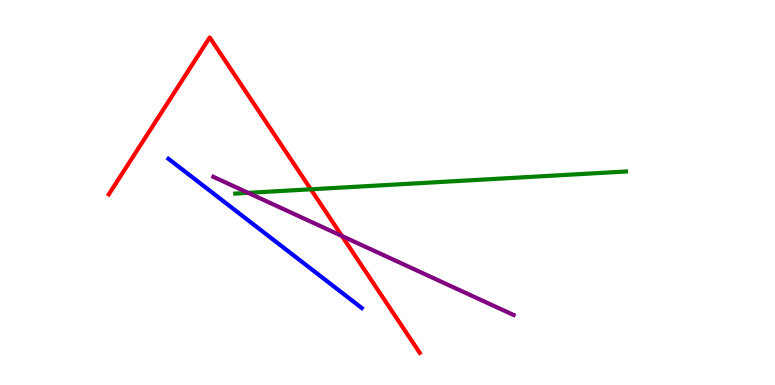[{'lines': ['blue', 'red'], 'intersections': []}, {'lines': ['green', 'red'], 'intersections': [{'x': 4.01, 'y': 5.08}]}, {'lines': ['purple', 'red'], 'intersections': [{'x': 4.41, 'y': 3.87}]}, {'lines': ['blue', 'green'], 'intersections': []}, {'lines': ['blue', 'purple'], 'intersections': []}, {'lines': ['green', 'purple'], 'intersections': [{'x': 3.2, 'y': 4.99}]}]